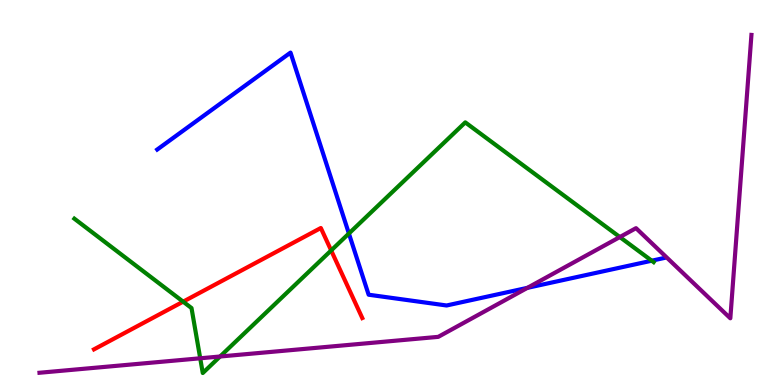[{'lines': ['blue', 'red'], 'intersections': []}, {'lines': ['green', 'red'], 'intersections': [{'x': 2.36, 'y': 2.16}, {'x': 4.27, 'y': 3.5}]}, {'lines': ['purple', 'red'], 'intersections': []}, {'lines': ['blue', 'green'], 'intersections': [{'x': 4.5, 'y': 3.93}, {'x': 8.41, 'y': 3.23}]}, {'lines': ['blue', 'purple'], 'intersections': [{'x': 6.81, 'y': 2.52}]}, {'lines': ['green', 'purple'], 'intersections': [{'x': 2.58, 'y': 0.694}, {'x': 2.84, 'y': 0.74}, {'x': 8.0, 'y': 3.84}]}]